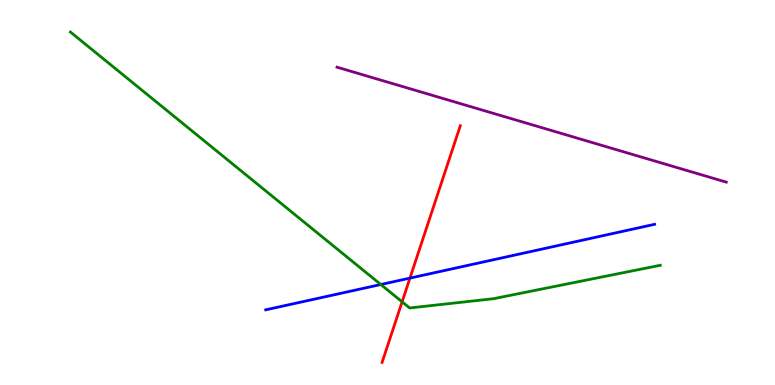[{'lines': ['blue', 'red'], 'intersections': [{'x': 5.29, 'y': 2.78}]}, {'lines': ['green', 'red'], 'intersections': [{'x': 5.19, 'y': 2.16}]}, {'lines': ['purple', 'red'], 'intersections': []}, {'lines': ['blue', 'green'], 'intersections': [{'x': 4.91, 'y': 2.61}]}, {'lines': ['blue', 'purple'], 'intersections': []}, {'lines': ['green', 'purple'], 'intersections': []}]